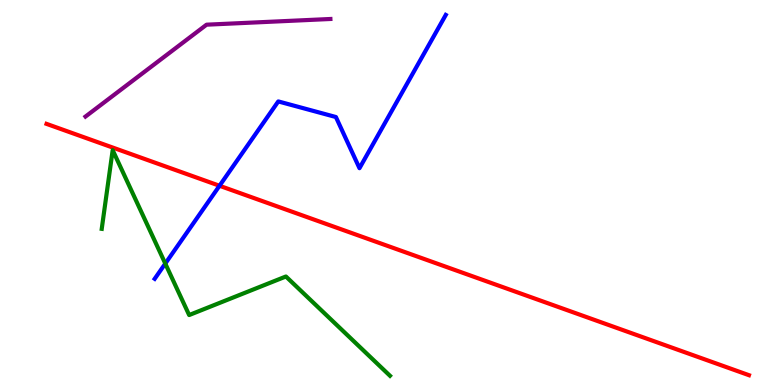[{'lines': ['blue', 'red'], 'intersections': [{'x': 2.83, 'y': 5.17}]}, {'lines': ['green', 'red'], 'intersections': []}, {'lines': ['purple', 'red'], 'intersections': []}, {'lines': ['blue', 'green'], 'intersections': [{'x': 2.13, 'y': 3.15}]}, {'lines': ['blue', 'purple'], 'intersections': []}, {'lines': ['green', 'purple'], 'intersections': []}]